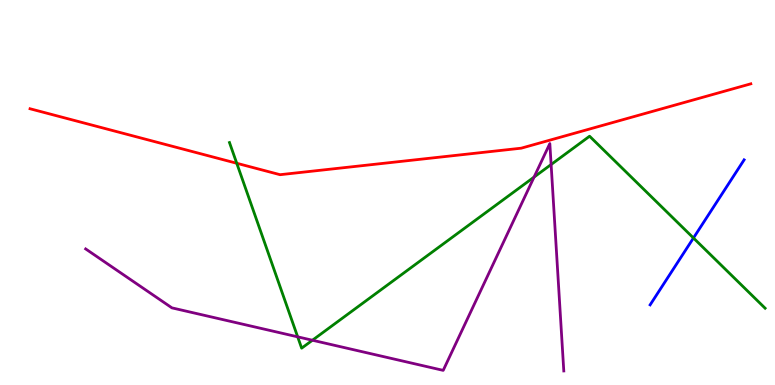[{'lines': ['blue', 'red'], 'intersections': []}, {'lines': ['green', 'red'], 'intersections': [{'x': 3.05, 'y': 5.76}]}, {'lines': ['purple', 'red'], 'intersections': []}, {'lines': ['blue', 'green'], 'intersections': [{'x': 8.95, 'y': 3.82}]}, {'lines': ['blue', 'purple'], 'intersections': []}, {'lines': ['green', 'purple'], 'intersections': [{'x': 3.84, 'y': 1.25}, {'x': 4.03, 'y': 1.16}, {'x': 6.89, 'y': 5.4}, {'x': 7.11, 'y': 5.73}]}]